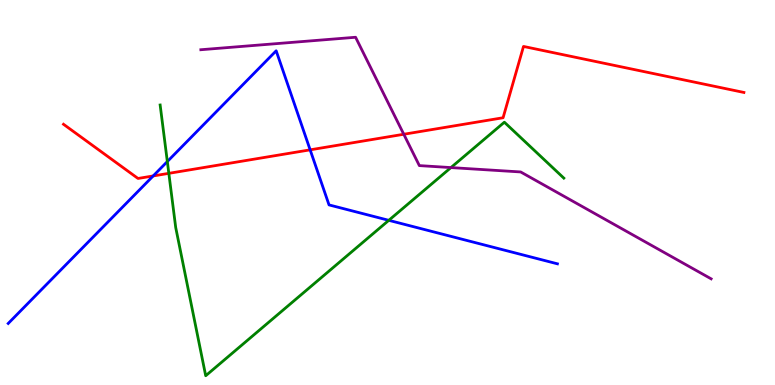[{'lines': ['blue', 'red'], 'intersections': [{'x': 1.98, 'y': 5.43}, {'x': 4.0, 'y': 6.11}]}, {'lines': ['green', 'red'], 'intersections': [{'x': 2.18, 'y': 5.5}]}, {'lines': ['purple', 'red'], 'intersections': [{'x': 5.21, 'y': 6.51}]}, {'lines': ['blue', 'green'], 'intersections': [{'x': 2.16, 'y': 5.8}, {'x': 5.02, 'y': 4.28}]}, {'lines': ['blue', 'purple'], 'intersections': []}, {'lines': ['green', 'purple'], 'intersections': [{'x': 5.82, 'y': 5.65}]}]